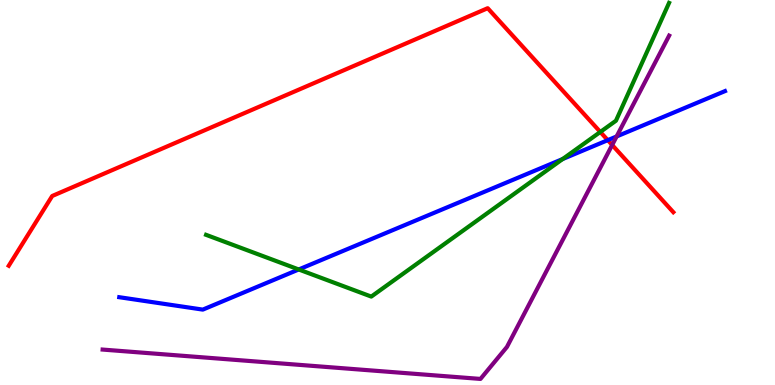[{'lines': ['blue', 'red'], 'intersections': [{'x': 7.84, 'y': 6.36}]}, {'lines': ['green', 'red'], 'intersections': [{'x': 7.75, 'y': 6.57}]}, {'lines': ['purple', 'red'], 'intersections': [{'x': 7.9, 'y': 6.23}]}, {'lines': ['blue', 'green'], 'intersections': [{'x': 3.85, 'y': 3.0}, {'x': 7.26, 'y': 5.87}]}, {'lines': ['blue', 'purple'], 'intersections': [{'x': 7.96, 'y': 6.46}]}, {'lines': ['green', 'purple'], 'intersections': []}]